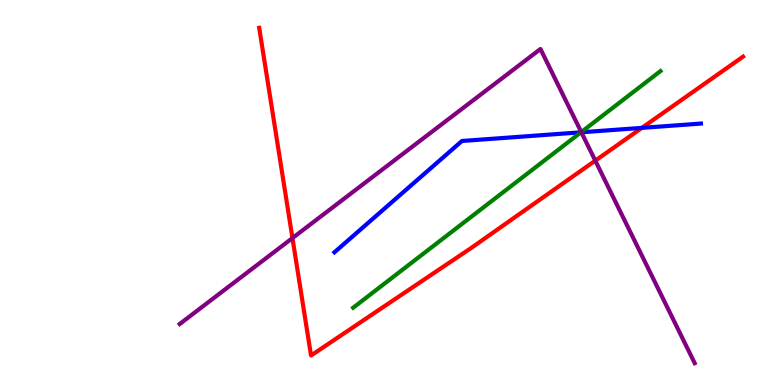[{'lines': ['blue', 'red'], 'intersections': [{'x': 8.28, 'y': 6.68}]}, {'lines': ['green', 'red'], 'intersections': []}, {'lines': ['purple', 'red'], 'intersections': [{'x': 3.77, 'y': 3.82}, {'x': 7.68, 'y': 5.83}]}, {'lines': ['blue', 'green'], 'intersections': [{'x': 7.5, 'y': 6.56}]}, {'lines': ['blue', 'purple'], 'intersections': [{'x': 7.5, 'y': 6.56}]}, {'lines': ['green', 'purple'], 'intersections': [{'x': 7.5, 'y': 6.57}]}]